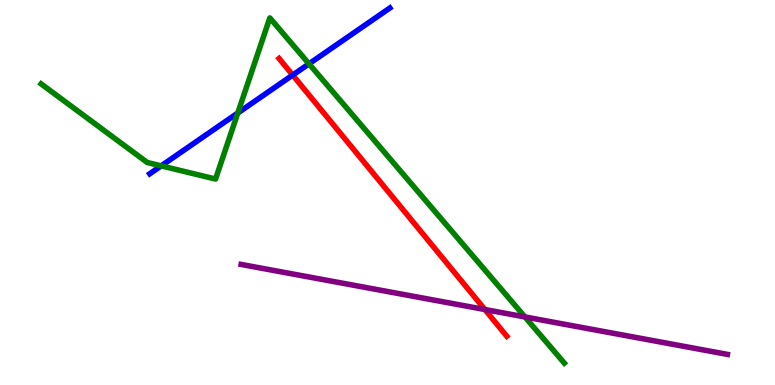[{'lines': ['blue', 'red'], 'intersections': [{'x': 3.78, 'y': 8.05}]}, {'lines': ['green', 'red'], 'intersections': []}, {'lines': ['purple', 'red'], 'intersections': [{'x': 6.26, 'y': 1.96}]}, {'lines': ['blue', 'green'], 'intersections': [{'x': 2.08, 'y': 5.69}, {'x': 3.07, 'y': 7.07}, {'x': 3.99, 'y': 8.34}]}, {'lines': ['blue', 'purple'], 'intersections': []}, {'lines': ['green', 'purple'], 'intersections': [{'x': 6.77, 'y': 1.77}]}]